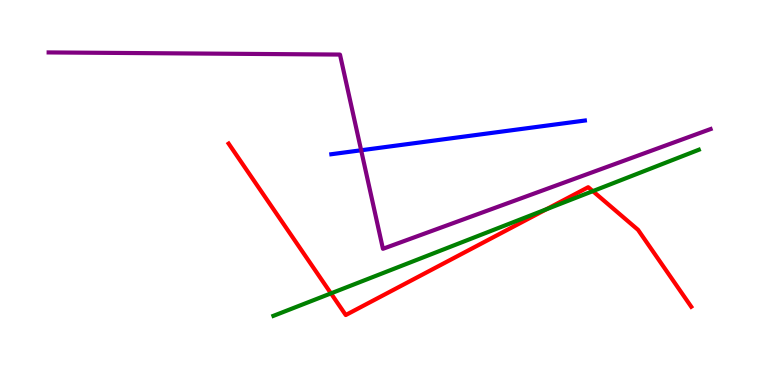[{'lines': ['blue', 'red'], 'intersections': []}, {'lines': ['green', 'red'], 'intersections': [{'x': 4.27, 'y': 2.38}, {'x': 7.05, 'y': 4.56}, {'x': 7.65, 'y': 5.04}]}, {'lines': ['purple', 'red'], 'intersections': []}, {'lines': ['blue', 'green'], 'intersections': []}, {'lines': ['blue', 'purple'], 'intersections': [{'x': 4.66, 'y': 6.1}]}, {'lines': ['green', 'purple'], 'intersections': []}]